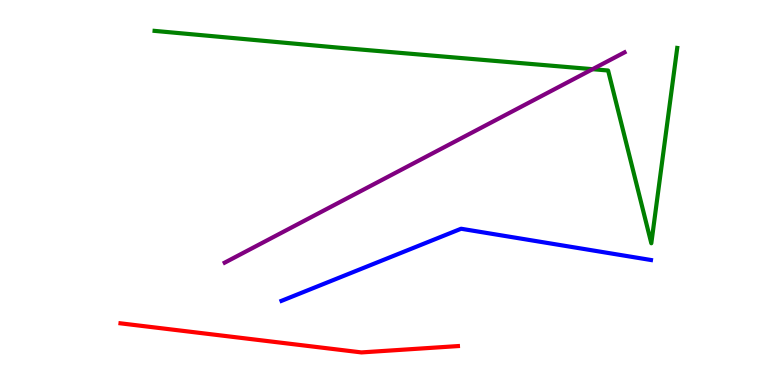[{'lines': ['blue', 'red'], 'intersections': []}, {'lines': ['green', 'red'], 'intersections': []}, {'lines': ['purple', 'red'], 'intersections': []}, {'lines': ['blue', 'green'], 'intersections': []}, {'lines': ['blue', 'purple'], 'intersections': []}, {'lines': ['green', 'purple'], 'intersections': [{'x': 7.65, 'y': 8.2}]}]